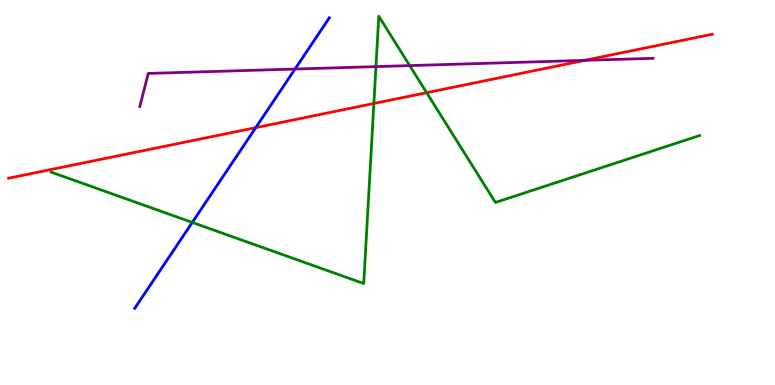[{'lines': ['blue', 'red'], 'intersections': [{'x': 3.3, 'y': 6.68}]}, {'lines': ['green', 'red'], 'intersections': [{'x': 4.82, 'y': 7.31}, {'x': 5.51, 'y': 7.59}]}, {'lines': ['purple', 'red'], 'intersections': [{'x': 7.54, 'y': 8.43}]}, {'lines': ['blue', 'green'], 'intersections': [{'x': 2.48, 'y': 4.22}]}, {'lines': ['blue', 'purple'], 'intersections': [{'x': 3.81, 'y': 8.21}]}, {'lines': ['green', 'purple'], 'intersections': [{'x': 4.85, 'y': 8.27}, {'x': 5.29, 'y': 8.3}]}]